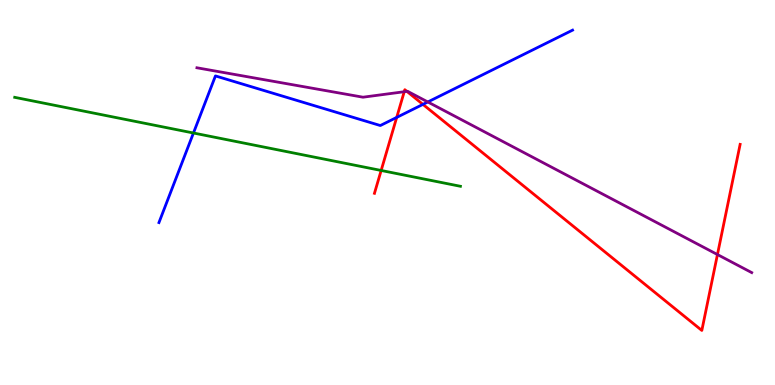[{'lines': ['blue', 'red'], 'intersections': [{'x': 5.12, 'y': 6.95}, {'x': 5.46, 'y': 7.29}]}, {'lines': ['green', 'red'], 'intersections': [{'x': 4.92, 'y': 5.57}]}, {'lines': ['purple', 'red'], 'intersections': [{'x': 5.22, 'y': 7.62}, {'x': 5.25, 'y': 7.63}, {'x': 9.26, 'y': 3.39}]}, {'lines': ['blue', 'green'], 'intersections': [{'x': 2.5, 'y': 6.55}]}, {'lines': ['blue', 'purple'], 'intersections': [{'x': 5.52, 'y': 7.35}]}, {'lines': ['green', 'purple'], 'intersections': []}]